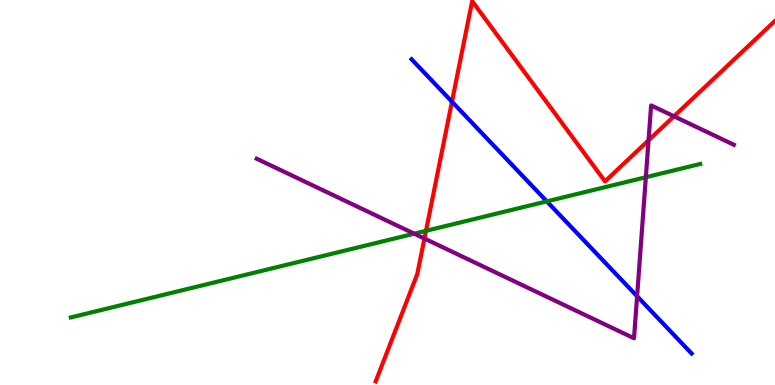[{'lines': ['blue', 'red'], 'intersections': [{'x': 5.83, 'y': 7.36}]}, {'lines': ['green', 'red'], 'intersections': [{'x': 5.5, 'y': 4.0}]}, {'lines': ['purple', 'red'], 'intersections': [{'x': 5.48, 'y': 3.8}, {'x': 8.37, 'y': 6.36}, {'x': 8.7, 'y': 6.98}]}, {'lines': ['blue', 'green'], 'intersections': [{'x': 7.06, 'y': 4.77}]}, {'lines': ['blue', 'purple'], 'intersections': [{'x': 8.22, 'y': 2.31}]}, {'lines': ['green', 'purple'], 'intersections': [{'x': 5.35, 'y': 3.93}, {'x': 8.33, 'y': 5.4}]}]